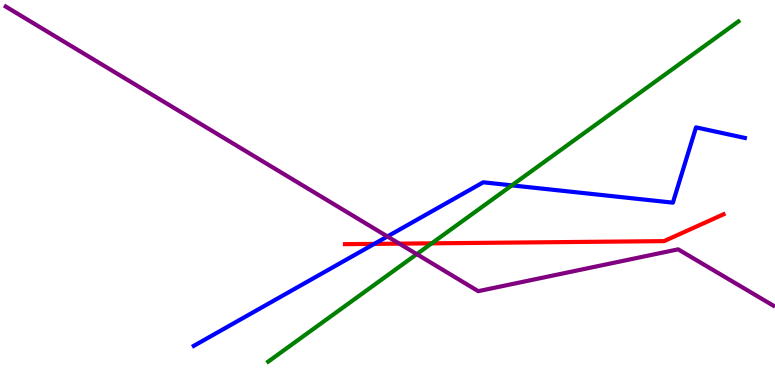[{'lines': ['blue', 'red'], 'intersections': [{'x': 4.83, 'y': 3.67}]}, {'lines': ['green', 'red'], 'intersections': [{'x': 5.57, 'y': 3.68}]}, {'lines': ['purple', 'red'], 'intersections': [{'x': 5.15, 'y': 3.67}]}, {'lines': ['blue', 'green'], 'intersections': [{'x': 6.6, 'y': 5.19}]}, {'lines': ['blue', 'purple'], 'intersections': [{'x': 5.0, 'y': 3.86}]}, {'lines': ['green', 'purple'], 'intersections': [{'x': 5.38, 'y': 3.4}]}]